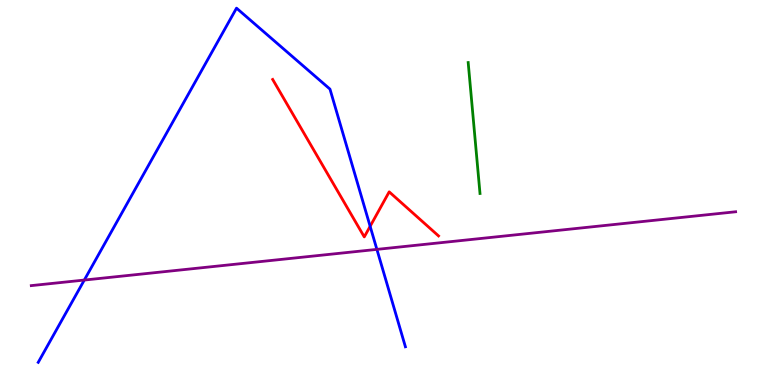[{'lines': ['blue', 'red'], 'intersections': [{'x': 4.78, 'y': 4.12}]}, {'lines': ['green', 'red'], 'intersections': []}, {'lines': ['purple', 'red'], 'intersections': []}, {'lines': ['blue', 'green'], 'intersections': []}, {'lines': ['blue', 'purple'], 'intersections': [{'x': 1.09, 'y': 2.73}, {'x': 4.86, 'y': 3.52}]}, {'lines': ['green', 'purple'], 'intersections': []}]